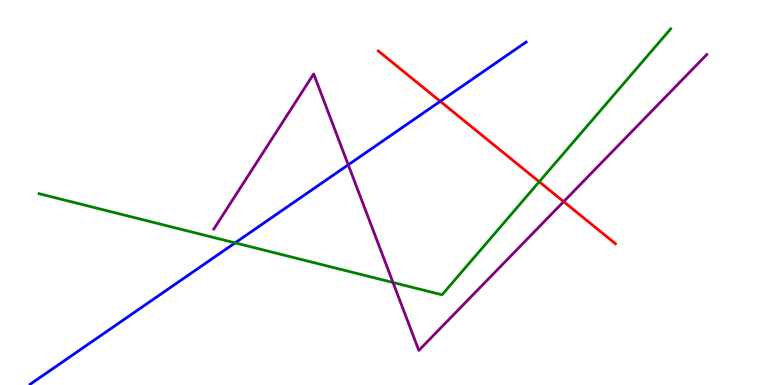[{'lines': ['blue', 'red'], 'intersections': [{'x': 5.68, 'y': 7.37}]}, {'lines': ['green', 'red'], 'intersections': [{'x': 6.96, 'y': 5.28}]}, {'lines': ['purple', 'red'], 'intersections': [{'x': 7.27, 'y': 4.76}]}, {'lines': ['blue', 'green'], 'intersections': [{'x': 3.03, 'y': 3.69}]}, {'lines': ['blue', 'purple'], 'intersections': [{'x': 4.49, 'y': 5.72}]}, {'lines': ['green', 'purple'], 'intersections': [{'x': 5.07, 'y': 2.66}]}]